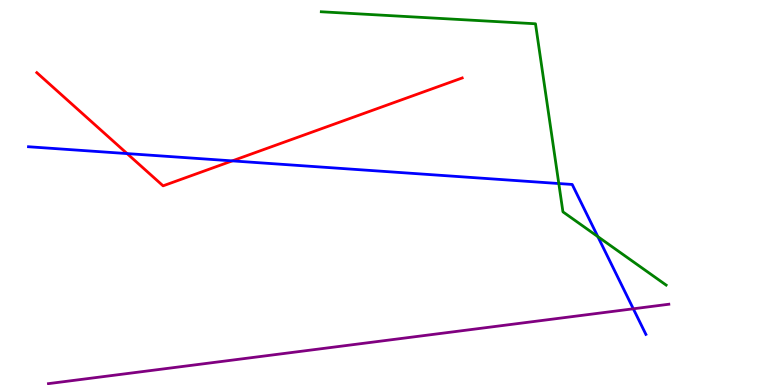[{'lines': ['blue', 'red'], 'intersections': [{'x': 1.64, 'y': 6.01}, {'x': 3.0, 'y': 5.82}]}, {'lines': ['green', 'red'], 'intersections': []}, {'lines': ['purple', 'red'], 'intersections': []}, {'lines': ['blue', 'green'], 'intersections': [{'x': 7.21, 'y': 5.23}, {'x': 7.71, 'y': 3.85}]}, {'lines': ['blue', 'purple'], 'intersections': [{'x': 8.17, 'y': 1.98}]}, {'lines': ['green', 'purple'], 'intersections': []}]